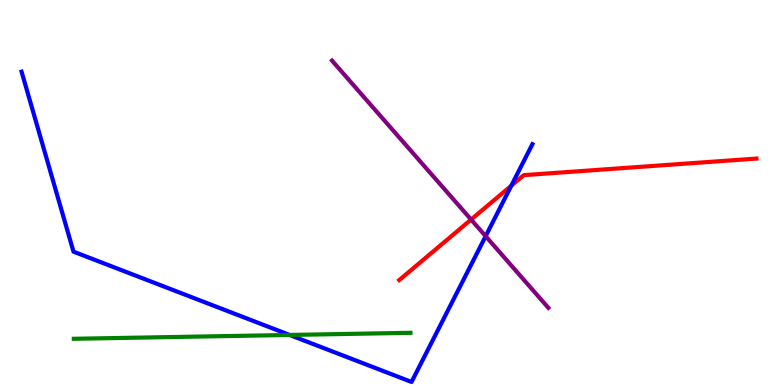[{'lines': ['blue', 'red'], 'intersections': [{'x': 6.6, 'y': 5.18}]}, {'lines': ['green', 'red'], 'intersections': []}, {'lines': ['purple', 'red'], 'intersections': [{'x': 6.08, 'y': 4.3}]}, {'lines': ['blue', 'green'], 'intersections': [{'x': 3.74, 'y': 1.3}]}, {'lines': ['blue', 'purple'], 'intersections': [{'x': 6.27, 'y': 3.87}]}, {'lines': ['green', 'purple'], 'intersections': []}]